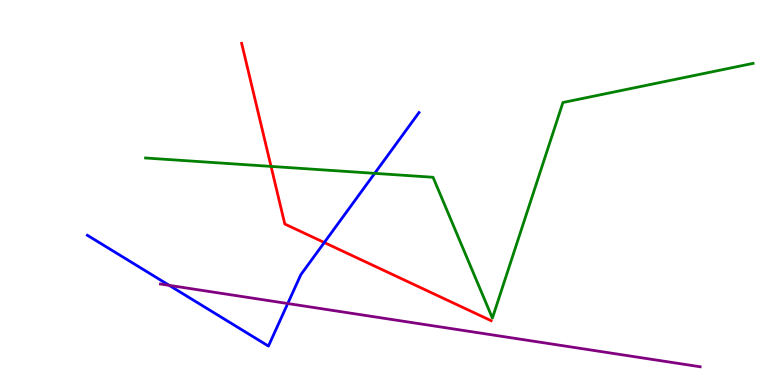[{'lines': ['blue', 'red'], 'intersections': [{'x': 4.18, 'y': 3.7}]}, {'lines': ['green', 'red'], 'intersections': [{'x': 3.5, 'y': 5.68}]}, {'lines': ['purple', 'red'], 'intersections': []}, {'lines': ['blue', 'green'], 'intersections': [{'x': 4.83, 'y': 5.5}]}, {'lines': ['blue', 'purple'], 'intersections': [{'x': 2.18, 'y': 2.59}, {'x': 3.71, 'y': 2.12}]}, {'lines': ['green', 'purple'], 'intersections': []}]